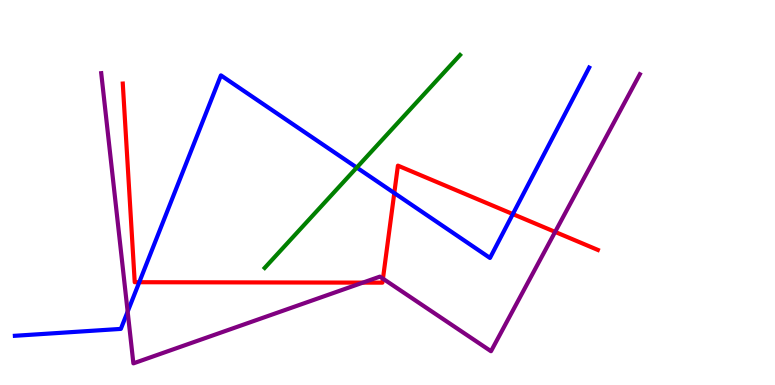[{'lines': ['blue', 'red'], 'intersections': [{'x': 1.8, 'y': 2.67}, {'x': 5.09, 'y': 4.99}, {'x': 6.62, 'y': 4.44}]}, {'lines': ['green', 'red'], 'intersections': []}, {'lines': ['purple', 'red'], 'intersections': [{'x': 4.68, 'y': 2.66}, {'x': 4.94, 'y': 2.76}, {'x': 7.16, 'y': 3.98}]}, {'lines': ['blue', 'green'], 'intersections': [{'x': 4.6, 'y': 5.65}]}, {'lines': ['blue', 'purple'], 'intersections': [{'x': 1.65, 'y': 1.91}]}, {'lines': ['green', 'purple'], 'intersections': []}]